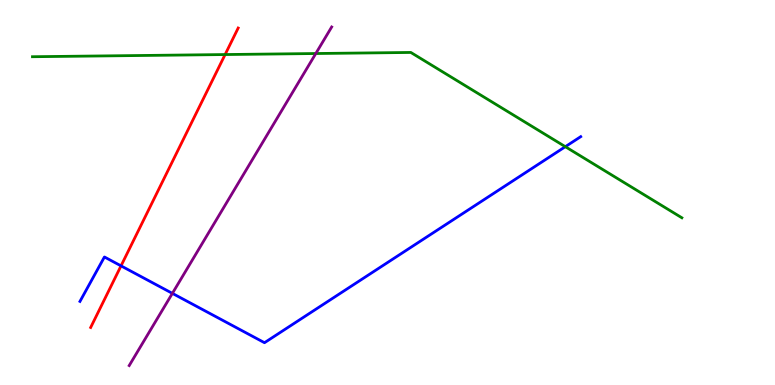[{'lines': ['blue', 'red'], 'intersections': [{'x': 1.56, 'y': 3.09}]}, {'lines': ['green', 'red'], 'intersections': [{'x': 2.9, 'y': 8.58}]}, {'lines': ['purple', 'red'], 'intersections': []}, {'lines': ['blue', 'green'], 'intersections': [{'x': 7.29, 'y': 6.19}]}, {'lines': ['blue', 'purple'], 'intersections': [{'x': 2.22, 'y': 2.38}]}, {'lines': ['green', 'purple'], 'intersections': [{'x': 4.07, 'y': 8.61}]}]